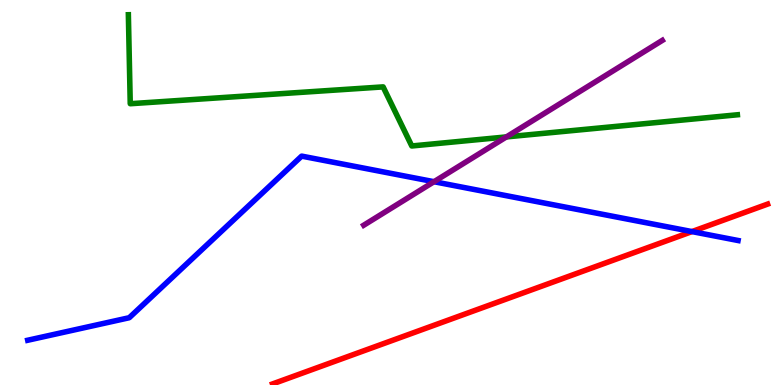[{'lines': ['blue', 'red'], 'intersections': [{'x': 8.93, 'y': 3.98}]}, {'lines': ['green', 'red'], 'intersections': []}, {'lines': ['purple', 'red'], 'intersections': []}, {'lines': ['blue', 'green'], 'intersections': []}, {'lines': ['blue', 'purple'], 'intersections': [{'x': 5.6, 'y': 5.28}]}, {'lines': ['green', 'purple'], 'intersections': [{'x': 6.53, 'y': 6.44}]}]